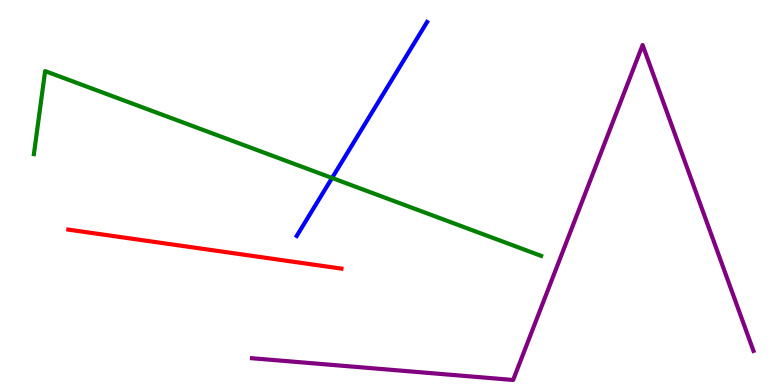[{'lines': ['blue', 'red'], 'intersections': []}, {'lines': ['green', 'red'], 'intersections': []}, {'lines': ['purple', 'red'], 'intersections': []}, {'lines': ['blue', 'green'], 'intersections': [{'x': 4.28, 'y': 5.38}]}, {'lines': ['blue', 'purple'], 'intersections': []}, {'lines': ['green', 'purple'], 'intersections': []}]